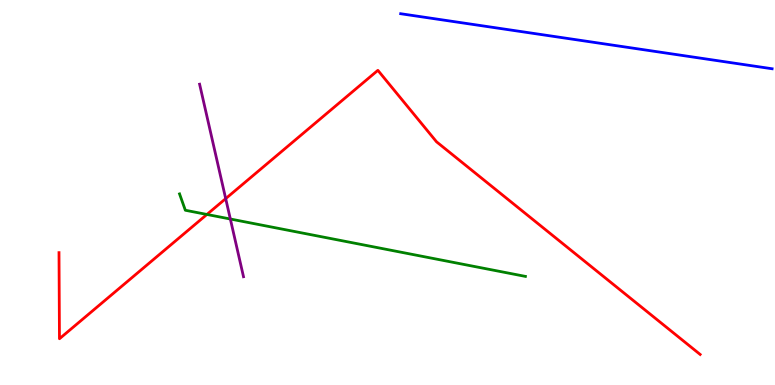[{'lines': ['blue', 'red'], 'intersections': []}, {'lines': ['green', 'red'], 'intersections': [{'x': 2.67, 'y': 4.43}]}, {'lines': ['purple', 'red'], 'intersections': [{'x': 2.91, 'y': 4.84}]}, {'lines': ['blue', 'green'], 'intersections': []}, {'lines': ['blue', 'purple'], 'intersections': []}, {'lines': ['green', 'purple'], 'intersections': [{'x': 2.97, 'y': 4.31}]}]